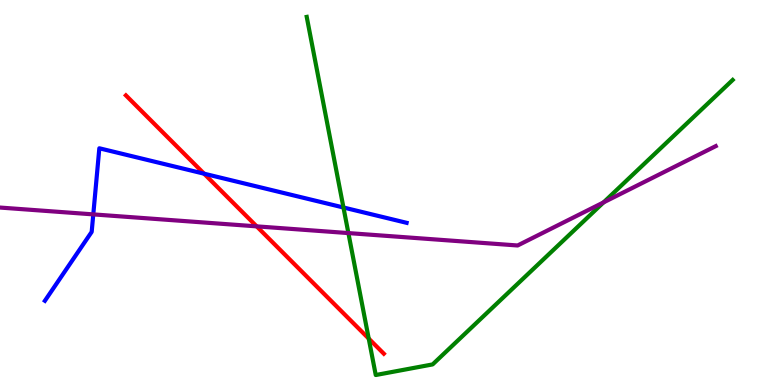[{'lines': ['blue', 'red'], 'intersections': [{'x': 2.63, 'y': 5.49}]}, {'lines': ['green', 'red'], 'intersections': [{'x': 4.76, 'y': 1.21}]}, {'lines': ['purple', 'red'], 'intersections': [{'x': 3.31, 'y': 4.12}]}, {'lines': ['blue', 'green'], 'intersections': [{'x': 4.43, 'y': 4.61}]}, {'lines': ['blue', 'purple'], 'intersections': [{'x': 1.2, 'y': 4.43}]}, {'lines': ['green', 'purple'], 'intersections': [{'x': 4.5, 'y': 3.95}, {'x': 7.79, 'y': 4.74}]}]